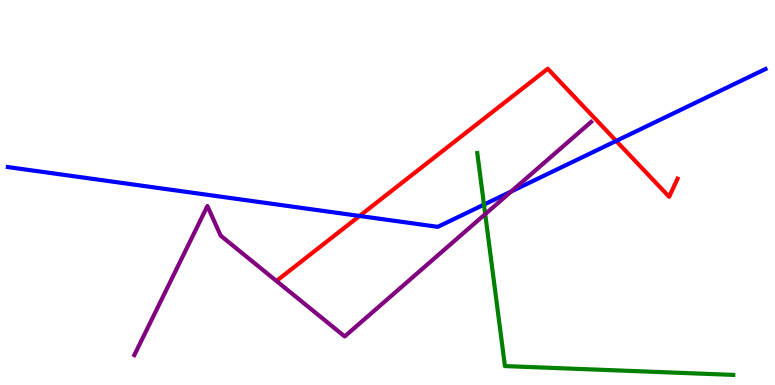[{'lines': ['blue', 'red'], 'intersections': [{'x': 4.64, 'y': 4.39}, {'x': 7.95, 'y': 6.34}]}, {'lines': ['green', 'red'], 'intersections': []}, {'lines': ['purple', 'red'], 'intersections': []}, {'lines': ['blue', 'green'], 'intersections': [{'x': 6.24, 'y': 4.69}]}, {'lines': ['blue', 'purple'], 'intersections': [{'x': 6.6, 'y': 5.03}]}, {'lines': ['green', 'purple'], 'intersections': [{'x': 6.26, 'y': 4.44}]}]